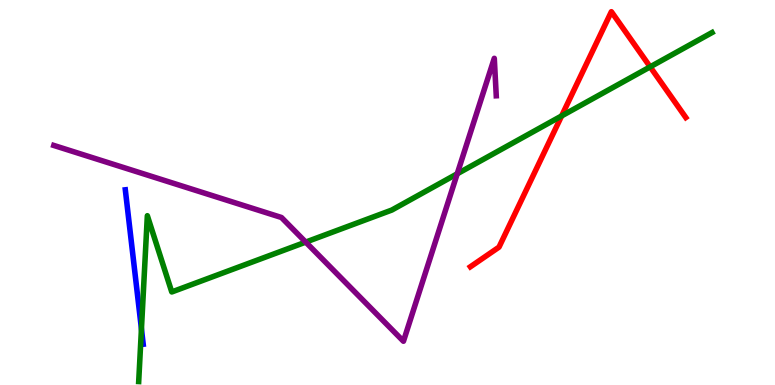[{'lines': ['blue', 'red'], 'intersections': []}, {'lines': ['green', 'red'], 'intersections': [{'x': 7.25, 'y': 6.99}, {'x': 8.39, 'y': 8.26}]}, {'lines': ['purple', 'red'], 'intersections': []}, {'lines': ['blue', 'green'], 'intersections': [{'x': 1.83, 'y': 1.46}]}, {'lines': ['blue', 'purple'], 'intersections': []}, {'lines': ['green', 'purple'], 'intersections': [{'x': 3.94, 'y': 3.71}, {'x': 5.9, 'y': 5.49}]}]